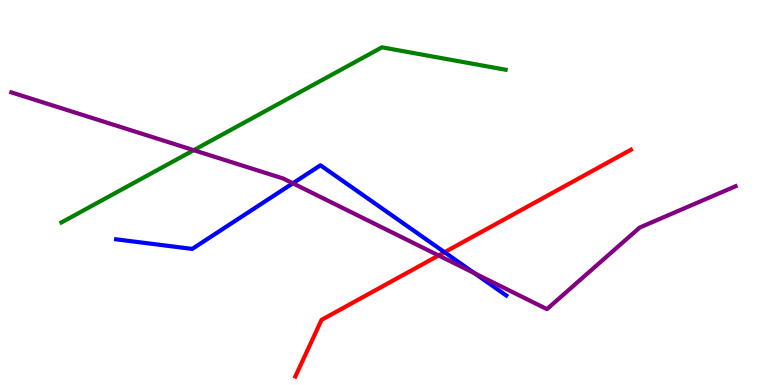[{'lines': ['blue', 'red'], 'intersections': [{'x': 5.74, 'y': 3.45}]}, {'lines': ['green', 'red'], 'intersections': []}, {'lines': ['purple', 'red'], 'intersections': [{'x': 5.66, 'y': 3.36}]}, {'lines': ['blue', 'green'], 'intersections': []}, {'lines': ['blue', 'purple'], 'intersections': [{'x': 3.78, 'y': 5.24}, {'x': 6.12, 'y': 2.9}]}, {'lines': ['green', 'purple'], 'intersections': [{'x': 2.5, 'y': 6.1}]}]